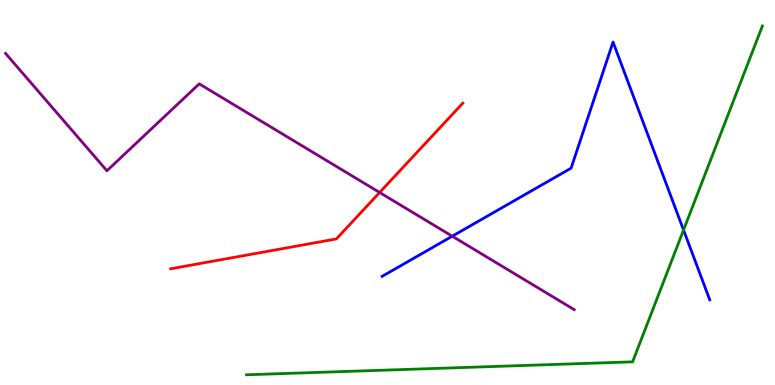[{'lines': ['blue', 'red'], 'intersections': []}, {'lines': ['green', 'red'], 'intersections': []}, {'lines': ['purple', 'red'], 'intersections': [{'x': 4.9, 'y': 5.0}]}, {'lines': ['blue', 'green'], 'intersections': [{'x': 8.82, 'y': 4.03}]}, {'lines': ['blue', 'purple'], 'intersections': [{'x': 5.84, 'y': 3.86}]}, {'lines': ['green', 'purple'], 'intersections': []}]